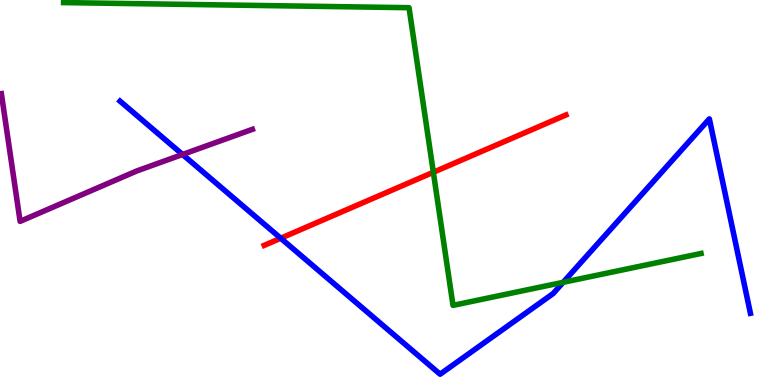[{'lines': ['blue', 'red'], 'intersections': [{'x': 3.62, 'y': 3.81}]}, {'lines': ['green', 'red'], 'intersections': [{'x': 5.59, 'y': 5.53}]}, {'lines': ['purple', 'red'], 'intersections': []}, {'lines': ['blue', 'green'], 'intersections': [{'x': 7.27, 'y': 2.67}]}, {'lines': ['blue', 'purple'], 'intersections': [{'x': 2.36, 'y': 5.99}]}, {'lines': ['green', 'purple'], 'intersections': []}]